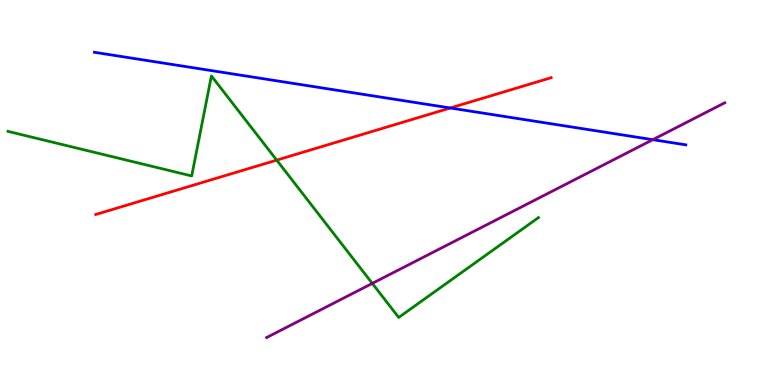[{'lines': ['blue', 'red'], 'intersections': [{'x': 5.81, 'y': 7.2}]}, {'lines': ['green', 'red'], 'intersections': [{'x': 3.57, 'y': 5.84}]}, {'lines': ['purple', 'red'], 'intersections': []}, {'lines': ['blue', 'green'], 'intersections': []}, {'lines': ['blue', 'purple'], 'intersections': [{'x': 8.42, 'y': 6.37}]}, {'lines': ['green', 'purple'], 'intersections': [{'x': 4.8, 'y': 2.64}]}]